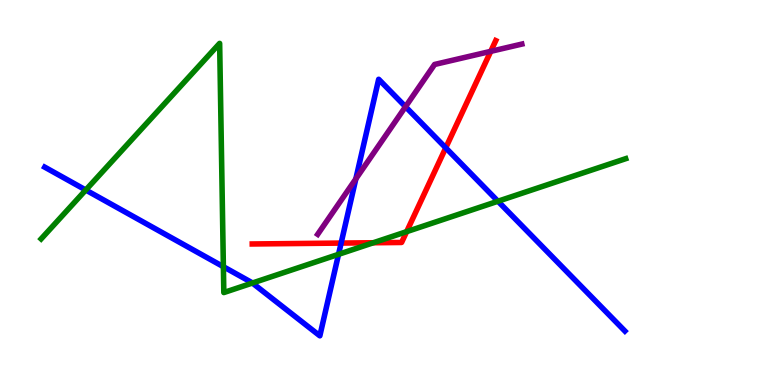[{'lines': ['blue', 'red'], 'intersections': [{'x': 4.4, 'y': 3.69}, {'x': 5.75, 'y': 6.16}]}, {'lines': ['green', 'red'], 'intersections': [{'x': 4.82, 'y': 3.69}, {'x': 5.25, 'y': 3.98}]}, {'lines': ['purple', 'red'], 'intersections': [{'x': 6.33, 'y': 8.67}]}, {'lines': ['blue', 'green'], 'intersections': [{'x': 1.11, 'y': 5.06}, {'x': 2.88, 'y': 3.07}, {'x': 3.26, 'y': 2.65}, {'x': 4.37, 'y': 3.39}, {'x': 6.43, 'y': 4.77}]}, {'lines': ['blue', 'purple'], 'intersections': [{'x': 4.59, 'y': 5.35}, {'x': 5.23, 'y': 7.23}]}, {'lines': ['green', 'purple'], 'intersections': []}]